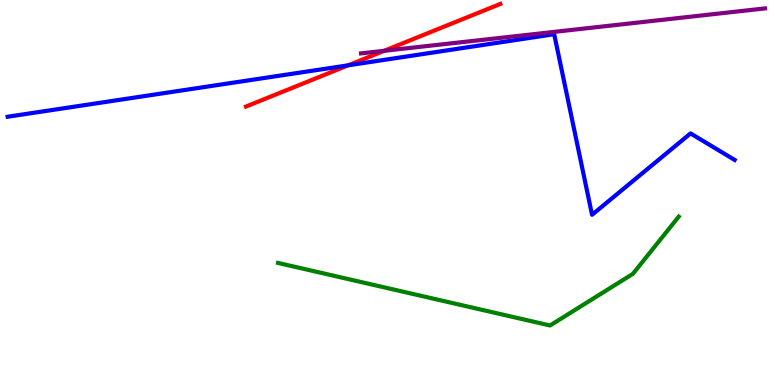[{'lines': ['blue', 'red'], 'intersections': [{'x': 4.49, 'y': 8.3}]}, {'lines': ['green', 'red'], 'intersections': []}, {'lines': ['purple', 'red'], 'intersections': [{'x': 4.96, 'y': 8.68}]}, {'lines': ['blue', 'green'], 'intersections': []}, {'lines': ['blue', 'purple'], 'intersections': []}, {'lines': ['green', 'purple'], 'intersections': []}]